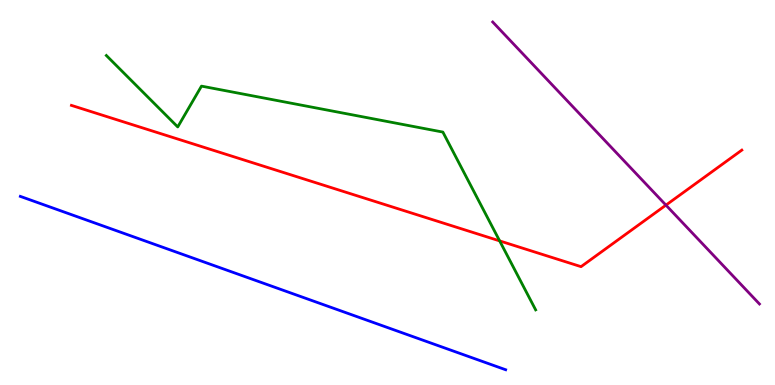[{'lines': ['blue', 'red'], 'intersections': []}, {'lines': ['green', 'red'], 'intersections': [{'x': 6.45, 'y': 3.74}]}, {'lines': ['purple', 'red'], 'intersections': [{'x': 8.59, 'y': 4.67}]}, {'lines': ['blue', 'green'], 'intersections': []}, {'lines': ['blue', 'purple'], 'intersections': []}, {'lines': ['green', 'purple'], 'intersections': []}]